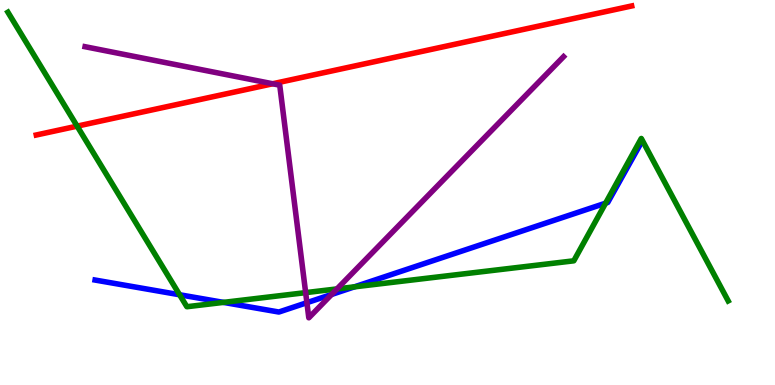[{'lines': ['blue', 'red'], 'intersections': []}, {'lines': ['green', 'red'], 'intersections': [{'x': 0.995, 'y': 6.72}]}, {'lines': ['purple', 'red'], 'intersections': [{'x': 3.52, 'y': 7.82}]}, {'lines': ['blue', 'green'], 'intersections': [{'x': 2.32, 'y': 2.34}, {'x': 2.88, 'y': 2.15}, {'x': 4.57, 'y': 2.55}, {'x': 7.81, 'y': 4.72}]}, {'lines': ['blue', 'purple'], 'intersections': [{'x': 3.96, 'y': 2.14}, {'x': 4.28, 'y': 2.35}]}, {'lines': ['green', 'purple'], 'intersections': [{'x': 3.94, 'y': 2.4}, {'x': 4.35, 'y': 2.5}]}]